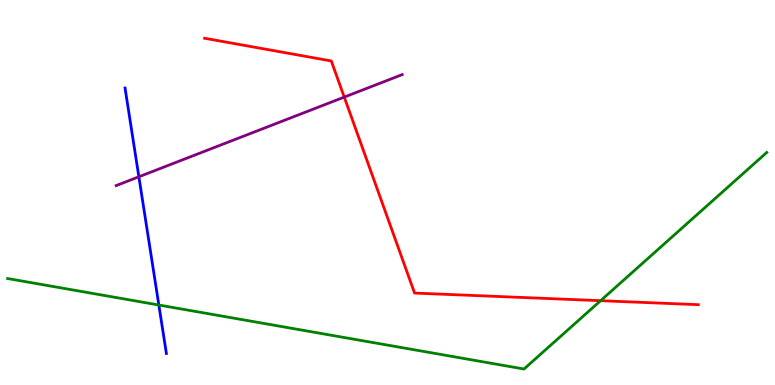[{'lines': ['blue', 'red'], 'intersections': []}, {'lines': ['green', 'red'], 'intersections': [{'x': 7.75, 'y': 2.19}]}, {'lines': ['purple', 'red'], 'intersections': [{'x': 4.44, 'y': 7.48}]}, {'lines': ['blue', 'green'], 'intersections': [{'x': 2.05, 'y': 2.08}]}, {'lines': ['blue', 'purple'], 'intersections': [{'x': 1.79, 'y': 5.41}]}, {'lines': ['green', 'purple'], 'intersections': []}]